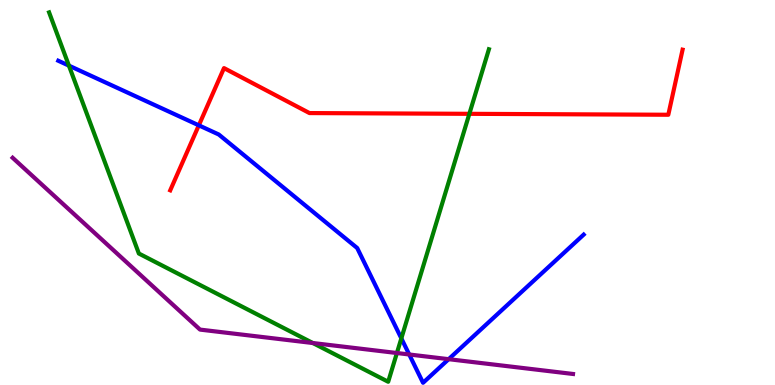[{'lines': ['blue', 'red'], 'intersections': [{'x': 2.57, 'y': 6.74}]}, {'lines': ['green', 'red'], 'intersections': [{'x': 6.06, 'y': 7.04}]}, {'lines': ['purple', 'red'], 'intersections': []}, {'lines': ['blue', 'green'], 'intersections': [{'x': 0.889, 'y': 8.3}, {'x': 5.18, 'y': 1.21}]}, {'lines': ['blue', 'purple'], 'intersections': [{'x': 5.28, 'y': 0.793}, {'x': 5.79, 'y': 0.671}]}, {'lines': ['green', 'purple'], 'intersections': [{'x': 4.04, 'y': 1.09}, {'x': 5.12, 'y': 0.831}]}]